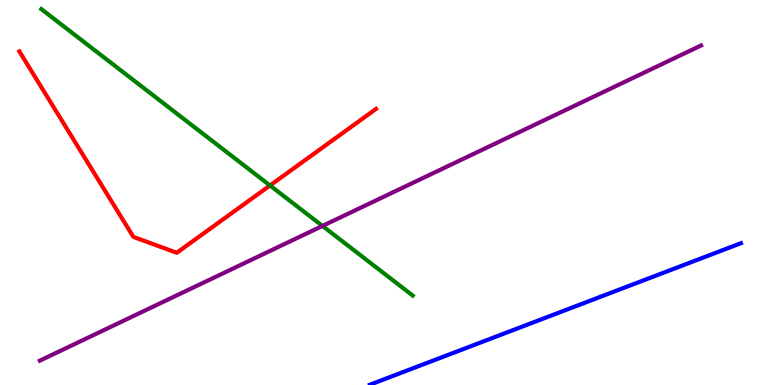[{'lines': ['blue', 'red'], 'intersections': []}, {'lines': ['green', 'red'], 'intersections': [{'x': 3.48, 'y': 5.18}]}, {'lines': ['purple', 'red'], 'intersections': []}, {'lines': ['blue', 'green'], 'intersections': []}, {'lines': ['blue', 'purple'], 'intersections': []}, {'lines': ['green', 'purple'], 'intersections': [{'x': 4.16, 'y': 4.13}]}]